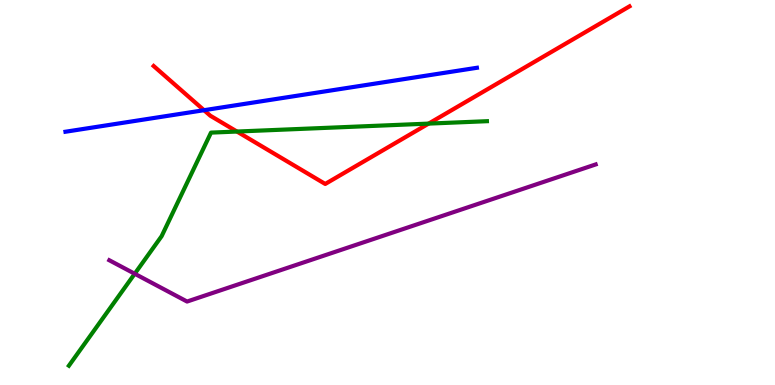[{'lines': ['blue', 'red'], 'intersections': [{'x': 2.63, 'y': 7.14}]}, {'lines': ['green', 'red'], 'intersections': [{'x': 3.06, 'y': 6.58}, {'x': 5.53, 'y': 6.79}]}, {'lines': ['purple', 'red'], 'intersections': []}, {'lines': ['blue', 'green'], 'intersections': []}, {'lines': ['blue', 'purple'], 'intersections': []}, {'lines': ['green', 'purple'], 'intersections': [{'x': 1.74, 'y': 2.89}]}]